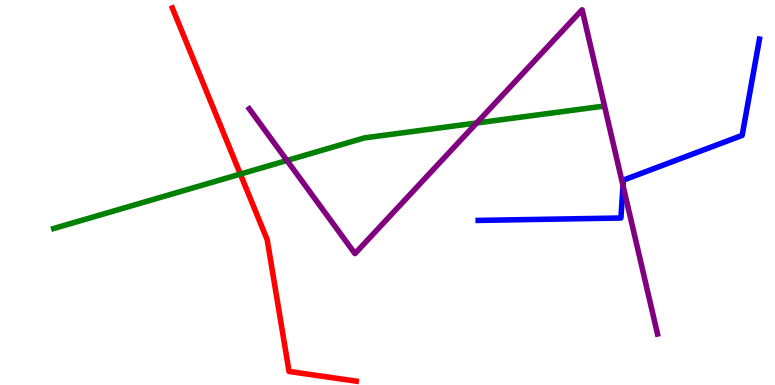[{'lines': ['blue', 'red'], 'intersections': []}, {'lines': ['green', 'red'], 'intersections': [{'x': 3.1, 'y': 5.48}]}, {'lines': ['purple', 'red'], 'intersections': []}, {'lines': ['blue', 'green'], 'intersections': []}, {'lines': ['blue', 'purple'], 'intersections': [{'x': 8.04, 'y': 5.18}]}, {'lines': ['green', 'purple'], 'intersections': [{'x': 3.7, 'y': 5.83}, {'x': 6.15, 'y': 6.81}]}]